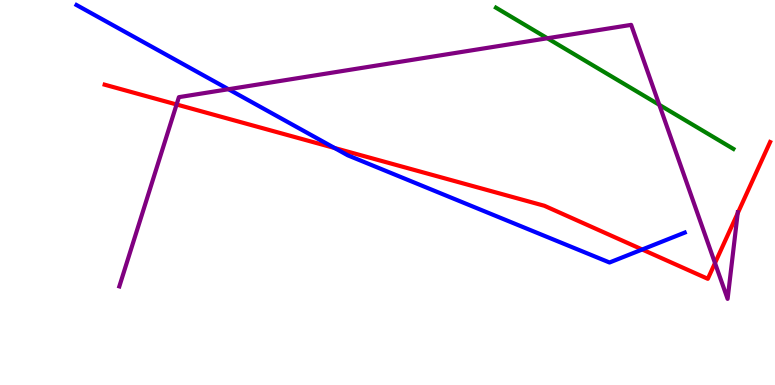[{'lines': ['blue', 'red'], 'intersections': [{'x': 4.32, 'y': 6.16}, {'x': 8.29, 'y': 3.52}]}, {'lines': ['green', 'red'], 'intersections': []}, {'lines': ['purple', 'red'], 'intersections': [{'x': 2.28, 'y': 7.29}, {'x': 9.23, 'y': 3.17}, {'x': 9.52, 'y': 4.46}]}, {'lines': ['blue', 'green'], 'intersections': []}, {'lines': ['blue', 'purple'], 'intersections': [{'x': 2.95, 'y': 7.68}]}, {'lines': ['green', 'purple'], 'intersections': [{'x': 7.06, 'y': 9.01}, {'x': 8.51, 'y': 7.28}]}]